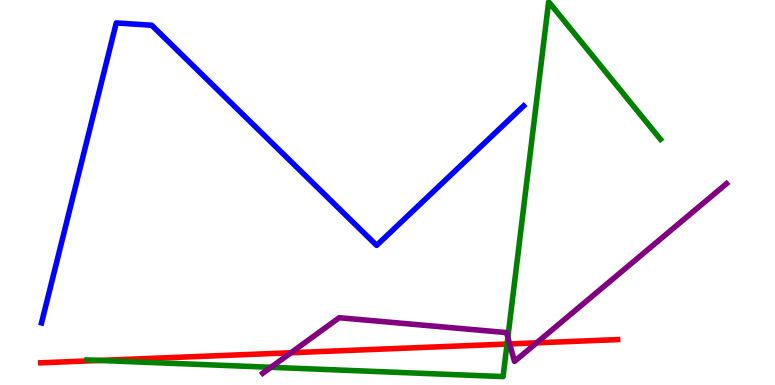[{'lines': ['blue', 'red'], 'intersections': []}, {'lines': ['green', 'red'], 'intersections': [{'x': 1.29, 'y': 0.638}, {'x': 6.54, 'y': 1.06}]}, {'lines': ['purple', 'red'], 'intersections': [{'x': 3.75, 'y': 0.838}, {'x': 6.58, 'y': 1.07}, {'x': 6.92, 'y': 1.09}]}, {'lines': ['blue', 'green'], 'intersections': []}, {'lines': ['blue', 'purple'], 'intersections': []}, {'lines': ['green', 'purple'], 'intersections': [{'x': 3.5, 'y': 0.46}, {'x': 6.55, 'y': 1.23}]}]